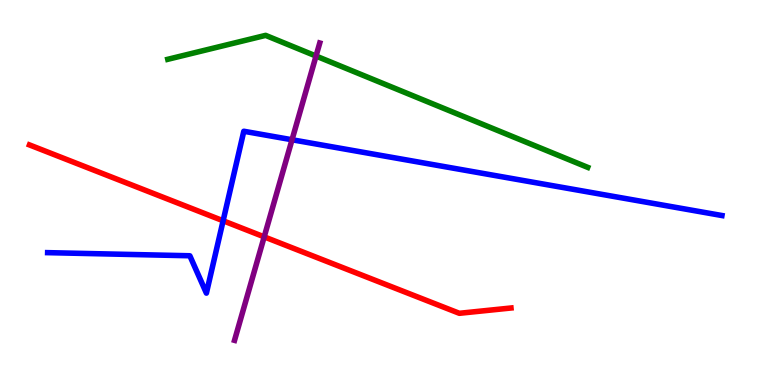[{'lines': ['blue', 'red'], 'intersections': [{'x': 2.88, 'y': 4.27}]}, {'lines': ['green', 'red'], 'intersections': []}, {'lines': ['purple', 'red'], 'intersections': [{'x': 3.41, 'y': 3.85}]}, {'lines': ['blue', 'green'], 'intersections': []}, {'lines': ['blue', 'purple'], 'intersections': [{'x': 3.77, 'y': 6.37}]}, {'lines': ['green', 'purple'], 'intersections': [{'x': 4.08, 'y': 8.54}]}]